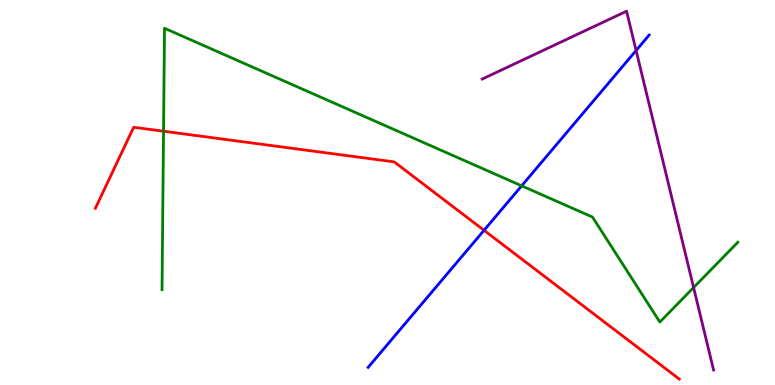[{'lines': ['blue', 'red'], 'intersections': [{'x': 6.25, 'y': 4.02}]}, {'lines': ['green', 'red'], 'intersections': [{'x': 2.11, 'y': 6.59}]}, {'lines': ['purple', 'red'], 'intersections': []}, {'lines': ['blue', 'green'], 'intersections': [{'x': 6.73, 'y': 5.17}]}, {'lines': ['blue', 'purple'], 'intersections': [{'x': 8.21, 'y': 8.69}]}, {'lines': ['green', 'purple'], 'intersections': [{'x': 8.95, 'y': 2.53}]}]